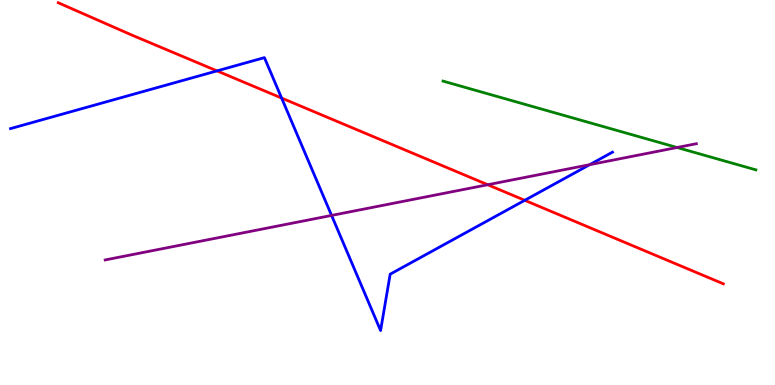[{'lines': ['blue', 'red'], 'intersections': [{'x': 2.8, 'y': 8.16}, {'x': 3.63, 'y': 7.45}, {'x': 6.77, 'y': 4.8}]}, {'lines': ['green', 'red'], 'intersections': []}, {'lines': ['purple', 'red'], 'intersections': [{'x': 6.29, 'y': 5.2}]}, {'lines': ['blue', 'green'], 'intersections': []}, {'lines': ['blue', 'purple'], 'intersections': [{'x': 4.28, 'y': 4.4}, {'x': 7.61, 'y': 5.72}]}, {'lines': ['green', 'purple'], 'intersections': [{'x': 8.74, 'y': 6.17}]}]